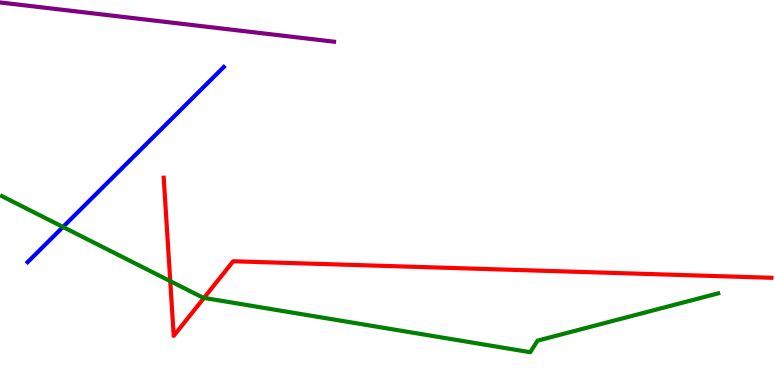[{'lines': ['blue', 'red'], 'intersections': []}, {'lines': ['green', 'red'], 'intersections': [{'x': 2.2, 'y': 2.7}, {'x': 2.63, 'y': 2.26}]}, {'lines': ['purple', 'red'], 'intersections': []}, {'lines': ['blue', 'green'], 'intersections': [{'x': 0.813, 'y': 4.1}]}, {'lines': ['blue', 'purple'], 'intersections': []}, {'lines': ['green', 'purple'], 'intersections': []}]